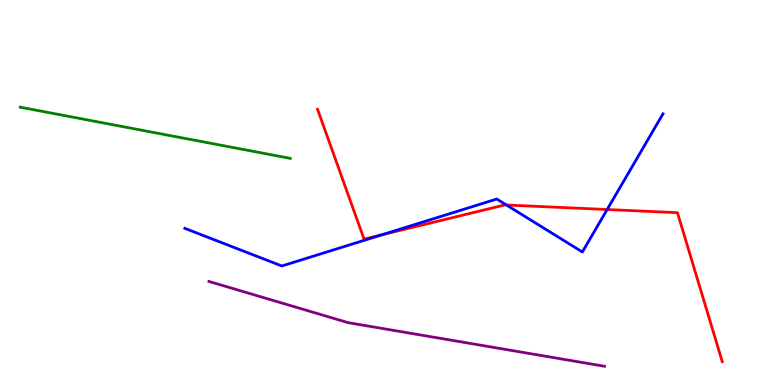[{'lines': ['blue', 'red'], 'intersections': [{'x': 4.93, 'y': 3.91}, {'x': 6.53, 'y': 4.68}, {'x': 7.83, 'y': 4.56}]}, {'lines': ['green', 'red'], 'intersections': []}, {'lines': ['purple', 'red'], 'intersections': []}, {'lines': ['blue', 'green'], 'intersections': []}, {'lines': ['blue', 'purple'], 'intersections': []}, {'lines': ['green', 'purple'], 'intersections': []}]